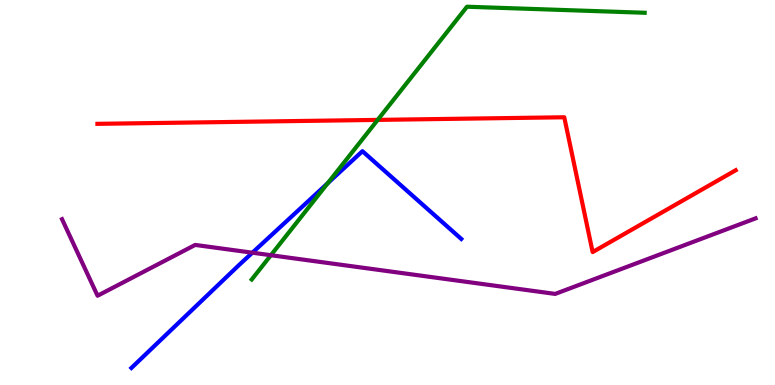[{'lines': ['blue', 'red'], 'intersections': []}, {'lines': ['green', 'red'], 'intersections': [{'x': 4.87, 'y': 6.89}]}, {'lines': ['purple', 'red'], 'intersections': []}, {'lines': ['blue', 'green'], 'intersections': [{'x': 4.23, 'y': 5.24}]}, {'lines': ['blue', 'purple'], 'intersections': [{'x': 3.26, 'y': 3.44}]}, {'lines': ['green', 'purple'], 'intersections': [{'x': 3.5, 'y': 3.37}]}]